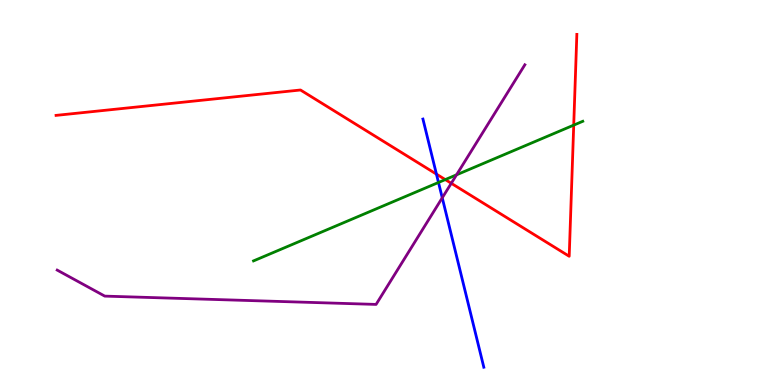[{'lines': ['blue', 'red'], 'intersections': [{'x': 5.63, 'y': 5.48}]}, {'lines': ['green', 'red'], 'intersections': [{'x': 5.75, 'y': 5.34}, {'x': 7.4, 'y': 6.75}]}, {'lines': ['purple', 'red'], 'intersections': [{'x': 5.82, 'y': 5.24}]}, {'lines': ['blue', 'green'], 'intersections': [{'x': 5.66, 'y': 5.26}]}, {'lines': ['blue', 'purple'], 'intersections': [{'x': 5.71, 'y': 4.86}]}, {'lines': ['green', 'purple'], 'intersections': [{'x': 5.89, 'y': 5.46}]}]